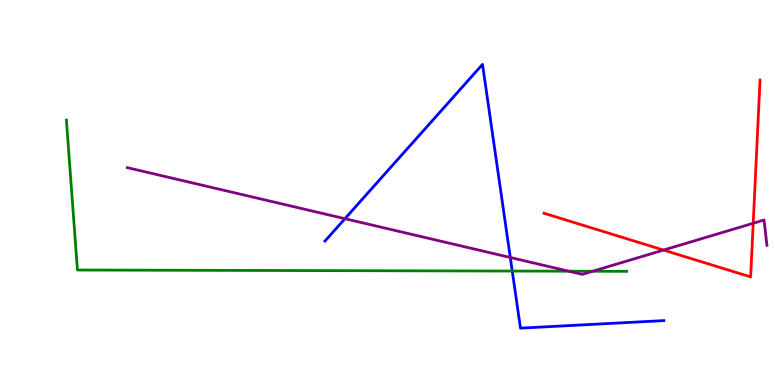[{'lines': ['blue', 'red'], 'intersections': []}, {'lines': ['green', 'red'], 'intersections': []}, {'lines': ['purple', 'red'], 'intersections': [{'x': 8.56, 'y': 3.5}, {'x': 9.72, 'y': 4.2}]}, {'lines': ['blue', 'green'], 'intersections': [{'x': 6.61, 'y': 2.96}]}, {'lines': ['blue', 'purple'], 'intersections': [{'x': 4.45, 'y': 4.32}, {'x': 6.58, 'y': 3.31}]}, {'lines': ['green', 'purple'], 'intersections': [{'x': 7.34, 'y': 2.96}, {'x': 7.65, 'y': 2.95}]}]